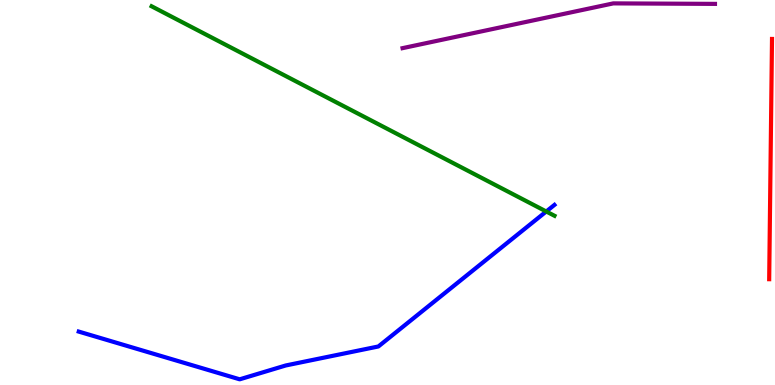[{'lines': ['blue', 'red'], 'intersections': []}, {'lines': ['green', 'red'], 'intersections': []}, {'lines': ['purple', 'red'], 'intersections': []}, {'lines': ['blue', 'green'], 'intersections': [{'x': 7.05, 'y': 4.51}]}, {'lines': ['blue', 'purple'], 'intersections': []}, {'lines': ['green', 'purple'], 'intersections': []}]